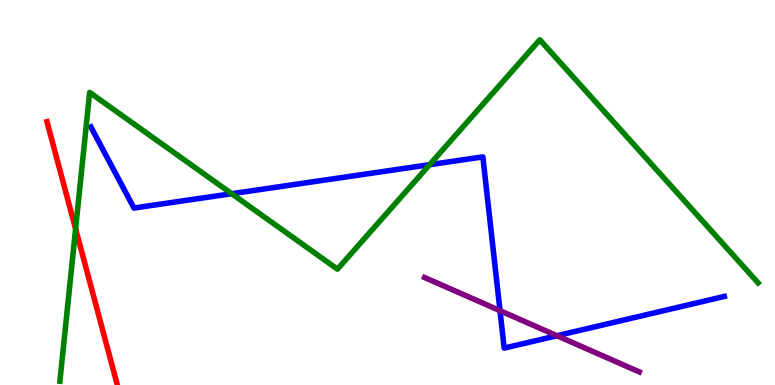[{'lines': ['blue', 'red'], 'intersections': []}, {'lines': ['green', 'red'], 'intersections': [{'x': 0.975, 'y': 4.06}]}, {'lines': ['purple', 'red'], 'intersections': []}, {'lines': ['blue', 'green'], 'intersections': [{'x': 2.99, 'y': 4.97}, {'x': 5.54, 'y': 5.72}]}, {'lines': ['blue', 'purple'], 'intersections': [{'x': 6.45, 'y': 1.93}, {'x': 7.19, 'y': 1.28}]}, {'lines': ['green', 'purple'], 'intersections': []}]